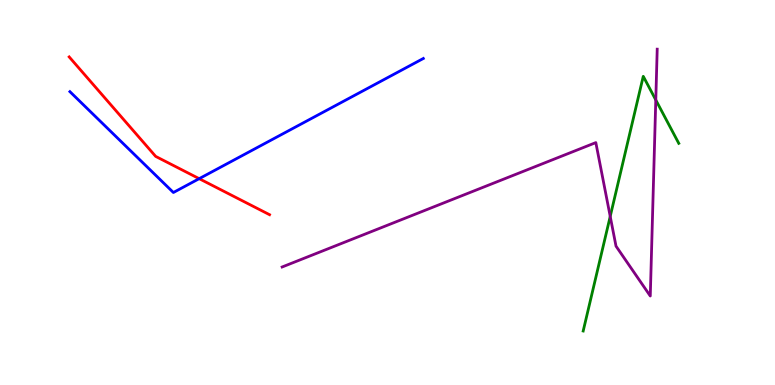[{'lines': ['blue', 'red'], 'intersections': [{'x': 2.57, 'y': 5.36}]}, {'lines': ['green', 'red'], 'intersections': []}, {'lines': ['purple', 'red'], 'intersections': []}, {'lines': ['blue', 'green'], 'intersections': []}, {'lines': ['blue', 'purple'], 'intersections': []}, {'lines': ['green', 'purple'], 'intersections': [{'x': 7.87, 'y': 4.38}, {'x': 8.46, 'y': 7.4}]}]